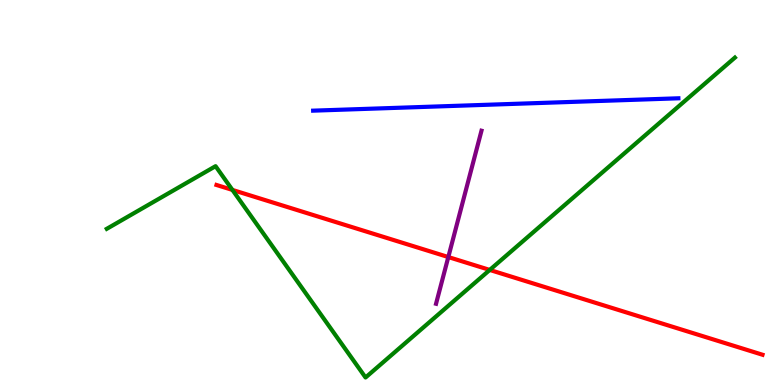[{'lines': ['blue', 'red'], 'intersections': []}, {'lines': ['green', 'red'], 'intersections': [{'x': 3.0, 'y': 5.07}, {'x': 6.32, 'y': 2.99}]}, {'lines': ['purple', 'red'], 'intersections': [{'x': 5.78, 'y': 3.32}]}, {'lines': ['blue', 'green'], 'intersections': []}, {'lines': ['blue', 'purple'], 'intersections': []}, {'lines': ['green', 'purple'], 'intersections': []}]